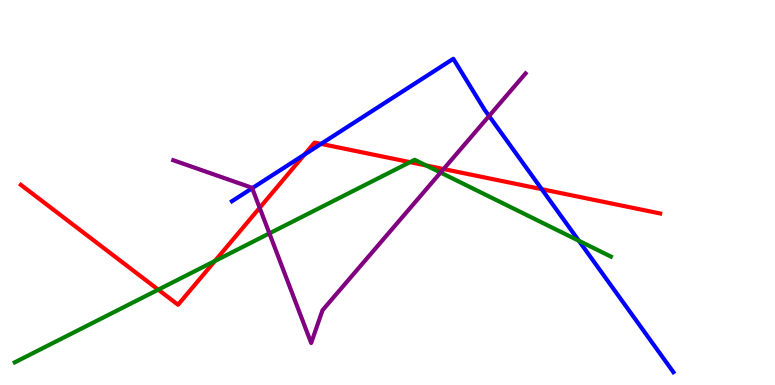[{'lines': ['blue', 'red'], 'intersections': [{'x': 3.93, 'y': 5.99}, {'x': 4.14, 'y': 6.26}, {'x': 6.99, 'y': 5.09}]}, {'lines': ['green', 'red'], 'intersections': [{'x': 2.04, 'y': 2.48}, {'x': 2.77, 'y': 3.22}, {'x': 5.29, 'y': 5.79}, {'x': 5.5, 'y': 5.7}]}, {'lines': ['purple', 'red'], 'intersections': [{'x': 3.35, 'y': 4.6}, {'x': 5.72, 'y': 5.61}]}, {'lines': ['blue', 'green'], 'intersections': [{'x': 7.47, 'y': 3.75}]}, {'lines': ['blue', 'purple'], 'intersections': [{'x': 3.25, 'y': 5.11}, {'x': 6.31, 'y': 6.99}]}, {'lines': ['green', 'purple'], 'intersections': [{'x': 3.48, 'y': 3.94}, {'x': 5.68, 'y': 5.52}]}]